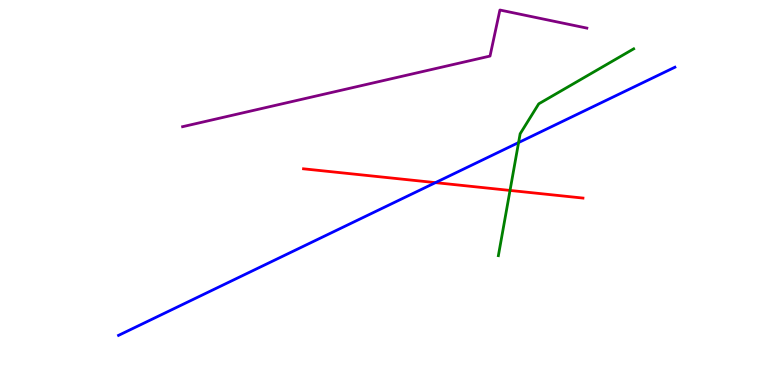[{'lines': ['blue', 'red'], 'intersections': [{'x': 5.62, 'y': 5.26}]}, {'lines': ['green', 'red'], 'intersections': [{'x': 6.58, 'y': 5.05}]}, {'lines': ['purple', 'red'], 'intersections': []}, {'lines': ['blue', 'green'], 'intersections': [{'x': 6.69, 'y': 6.3}]}, {'lines': ['blue', 'purple'], 'intersections': []}, {'lines': ['green', 'purple'], 'intersections': []}]